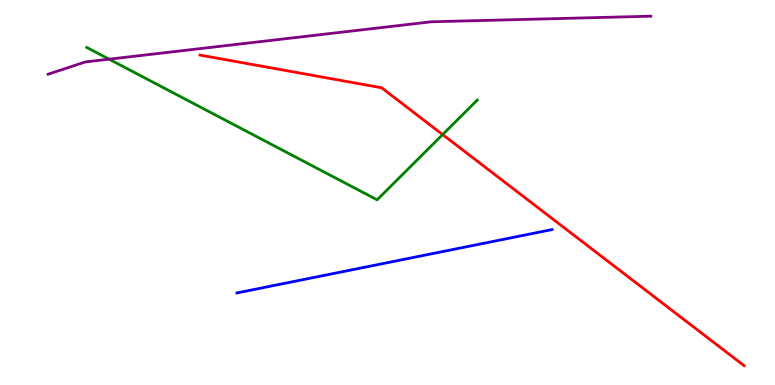[{'lines': ['blue', 'red'], 'intersections': []}, {'lines': ['green', 'red'], 'intersections': [{'x': 5.71, 'y': 6.5}]}, {'lines': ['purple', 'red'], 'intersections': []}, {'lines': ['blue', 'green'], 'intersections': []}, {'lines': ['blue', 'purple'], 'intersections': []}, {'lines': ['green', 'purple'], 'intersections': [{'x': 1.41, 'y': 8.46}]}]